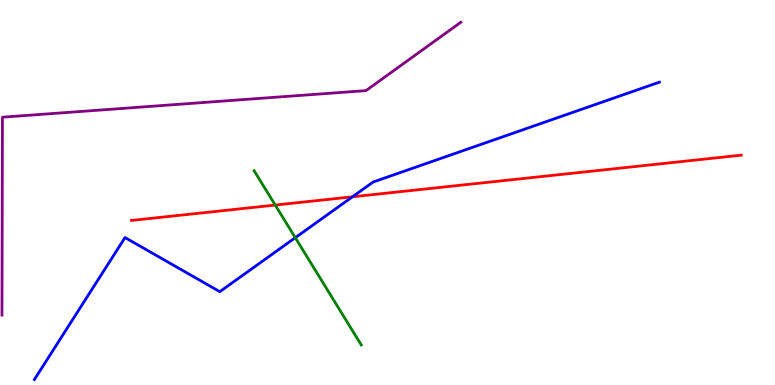[{'lines': ['blue', 'red'], 'intersections': [{'x': 4.55, 'y': 4.89}]}, {'lines': ['green', 'red'], 'intersections': [{'x': 3.55, 'y': 4.67}]}, {'lines': ['purple', 'red'], 'intersections': []}, {'lines': ['blue', 'green'], 'intersections': [{'x': 3.81, 'y': 3.83}]}, {'lines': ['blue', 'purple'], 'intersections': []}, {'lines': ['green', 'purple'], 'intersections': []}]